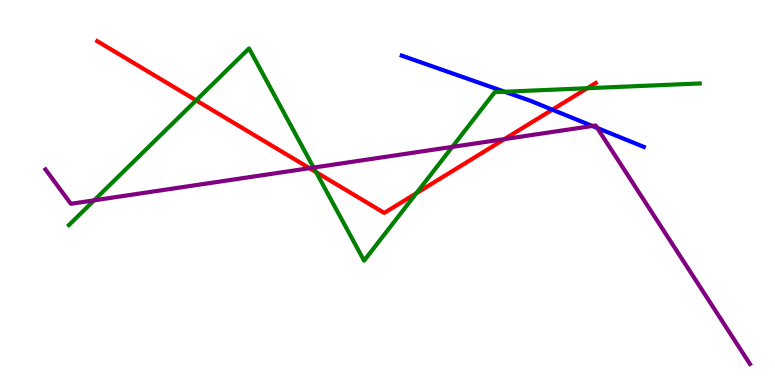[{'lines': ['blue', 'red'], 'intersections': [{'x': 7.13, 'y': 7.15}]}, {'lines': ['green', 'red'], 'intersections': [{'x': 2.53, 'y': 7.39}, {'x': 4.08, 'y': 5.53}, {'x': 5.37, 'y': 4.98}, {'x': 7.58, 'y': 7.71}]}, {'lines': ['purple', 'red'], 'intersections': [{'x': 3.99, 'y': 5.63}, {'x': 6.51, 'y': 6.39}]}, {'lines': ['blue', 'green'], 'intersections': [{'x': 6.51, 'y': 7.62}]}, {'lines': ['blue', 'purple'], 'intersections': [{'x': 7.64, 'y': 6.73}, {'x': 7.71, 'y': 6.68}]}, {'lines': ['green', 'purple'], 'intersections': [{'x': 1.21, 'y': 4.8}, {'x': 4.05, 'y': 5.65}, {'x': 5.84, 'y': 6.19}]}]